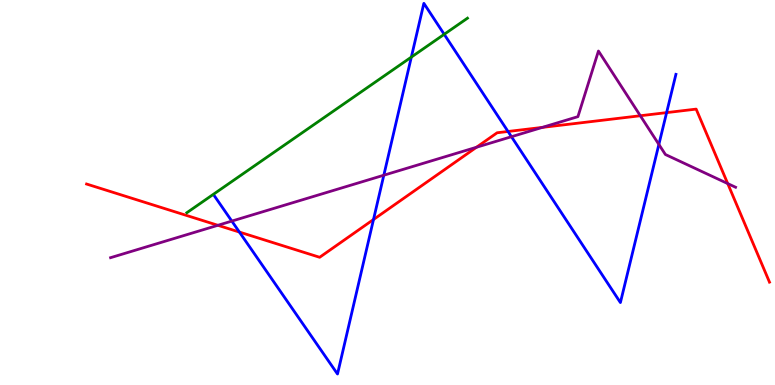[{'lines': ['blue', 'red'], 'intersections': [{'x': 3.09, 'y': 3.97}, {'x': 4.82, 'y': 4.3}, {'x': 6.56, 'y': 6.59}, {'x': 8.6, 'y': 7.07}]}, {'lines': ['green', 'red'], 'intersections': []}, {'lines': ['purple', 'red'], 'intersections': [{'x': 2.81, 'y': 4.15}, {'x': 6.15, 'y': 6.17}, {'x': 7.0, 'y': 6.69}, {'x': 8.26, 'y': 6.99}, {'x': 9.39, 'y': 5.23}]}, {'lines': ['blue', 'green'], 'intersections': [{'x': 5.31, 'y': 8.52}, {'x': 5.73, 'y': 9.11}]}, {'lines': ['blue', 'purple'], 'intersections': [{'x': 2.99, 'y': 4.26}, {'x': 4.95, 'y': 5.45}, {'x': 6.6, 'y': 6.45}, {'x': 8.5, 'y': 6.25}]}, {'lines': ['green', 'purple'], 'intersections': []}]